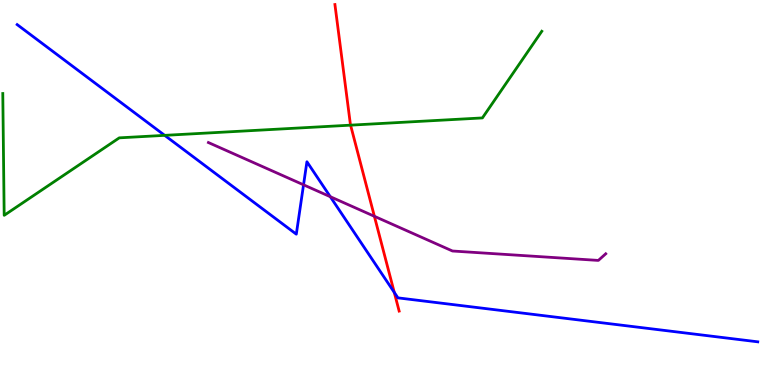[{'lines': ['blue', 'red'], 'intersections': [{'x': 5.09, 'y': 2.41}]}, {'lines': ['green', 'red'], 'intersections': [{'x': 4.52, 'y': 6.75}]}, {'lines': ['purple', 'red'], 'intersections': [{'x': 4.83, 'y': 4.38}]}, {'lines': ['blue', 'green'], 'intersections': [{'x': 2.12, 'y': 6.48}]}, {'lines': ['blue', 'purple'], 'intersections': [{'x': 3.92, 'y': 5.2}, {'x': 4.26, 'y': 4.89}]}, {'lines': ['green', 'purple'], 'intersections': []}]